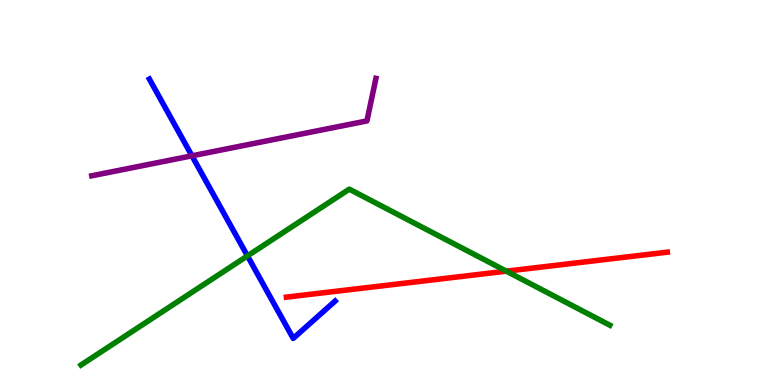[{'lines': ['blue', 'red'], 'intersections': []}, {'lines': ['green', 'red'], 'intersections': [{'x': 6.53, 'y': 2.96}]}, {'lines': ['purple', 'red'], 'intersections': []}, {'lines': ['blue', 'green'], 'intersections': [{'x': 3.19, 'y': 3.35}]}, {'lines': ['blue', 'purple'], 'intersections': [{'x': 2.48, 'y': 5.95}]}, {'lines': ['green', 'purple'], 'intersections': []}]